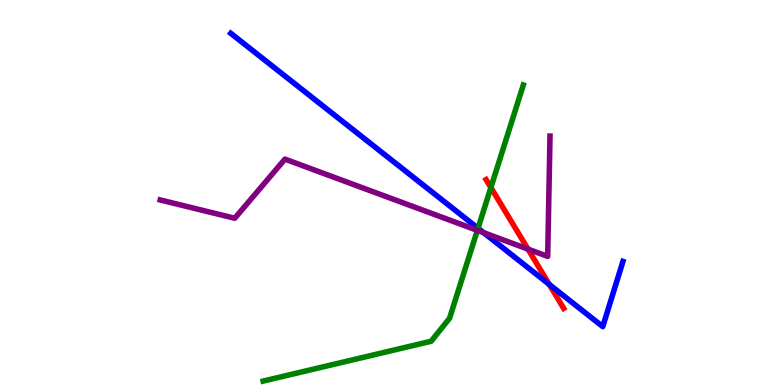[{'lines': ['blue', 'red'], 'intersections': [{'x': 7.09, 'y': 2.61}]}, {'lines': ['green', 'red'], 'intersections': [{'x': 6.33, 'y': 5.13}]}, {'lines': ['purple', 'red'], 'intersections': [{'x': 6.81, 'y': 3.53}]}, {'lines': ['blue', 'green'], 'intersections': [{'x': 6.17, 'y': 4.07}]}, {'lines': ['blue', 'purple'], 'intersections': [{'x': 6.24, 'y': 3.96}]}, {'lines': ['green', 'purple'], 'intersections': [{'x': 6.16, 'y': 4.02}]}]